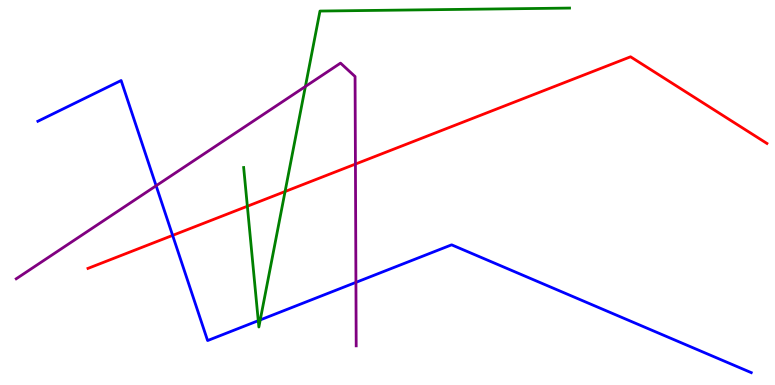[{'lines': ['blue', 'red'], 'intersections': [{'x': 2.23, 'y': 3.89}]}, {'lines': ['green', 'red'], 'intersections': [{'x': 3.19, 'y': 4.64}, {'x': 3.68, 'y': 5.03}]}, {'lines': ['purple', 'red'], 'intersections': [{'x': 4.59, 'y': 5.74}]}, {'lines': ['blue', 'green'], 'intersections': [{'x': 3.33, 'y': 1.67}, {'x': 3.36, 'y': 1.69}]}, {'lines': ['blue', 'purple'], 'intersections': [{'x': 2.01, 'y': 5.18}, {'x': 4.59, 'y': 2.67}]}, {'lines': ['green', 'purple'], 'intersections': [{'x': 3.94, 'y': 7.75}]}]